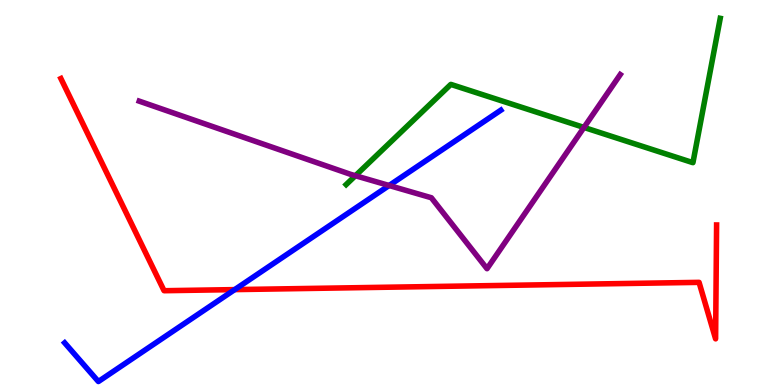[{'lines': ['blue', 'red'], 'intersections': [{'x': 3.03, 'y': 2.48}]}, {'lines': ['green', 'red'], 'intersections': []}, {'lines': ['purple', 'red'], 'intersections': []}, {'lines': ['blue', 'green'], 'intersections': []}, {'lines': ['blue', 'purple'], 'intersections': [{'x': 5.02, 'y': 5.18}]}, {'lines': ['green', 'purple'], 'intersections': [{'x': 4.59, 'y': 5.44}, {'x': 7.54, 'y': 6.69}]}]